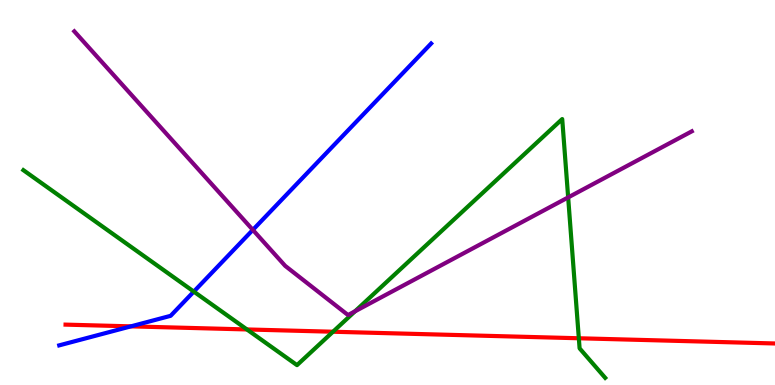[{'lines': ['blue', 'red'], 'intersections': [{'x': 1.69, 'y': 1.52}]}, {'lines': ['green', 'red'], 'intersections': [{'x': 3.19, 'y': 1.44}, {'x': 4.3, 'y': 1.38}, {'x': 7.47, 'y': 1.21}]}, {'lines': ['purple', 'red'], 'intersections': []}, {'lines': ['blue', 'green'], 'intersections': [{'x': 2.5, 'y': 2.43}]}, {'lines': ['blue', 'purple'], 'intersections': [{'x': 3.26, 'y': 4.03}]}, {'lines': ['green', 'purple'], 'intersections': [{'x': 4.58, 'y': 1.91}, {'x': 7.33, 'y': 4.87}]}]